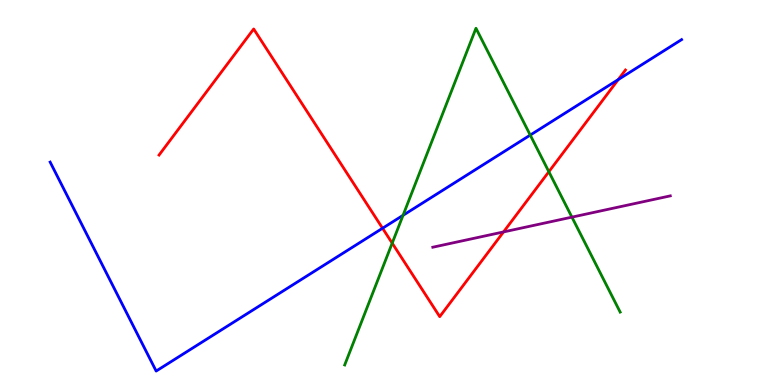[{'lines': ['blue', 'red'], 'intersections': [{'x': 4.94, 'y': 4.07}, {'x': 7.98, 'y': 7.93}]}, {'lines': ['green', 'red'], 'intersections': [{'x': 5.06, 'y': 3.68}, {'x': 7.08, 'y': 5.54}]}, {'lines': ['purple', 'red'], 'intersections': [{'x': 6.5, 'y': 3.98}]}, {'lines': ['blue', 'green'], 'intersections': [{'x': 5.2, 'y': 4.41}, {'x': 6.84, 'y': 6.49}]}, {'lines': ['blue', 'purple'], 'intersections': []}, {'lines': ['green', 'purple'], 'intersections': [{'x': 7.38, 'y': 4.36}]}]